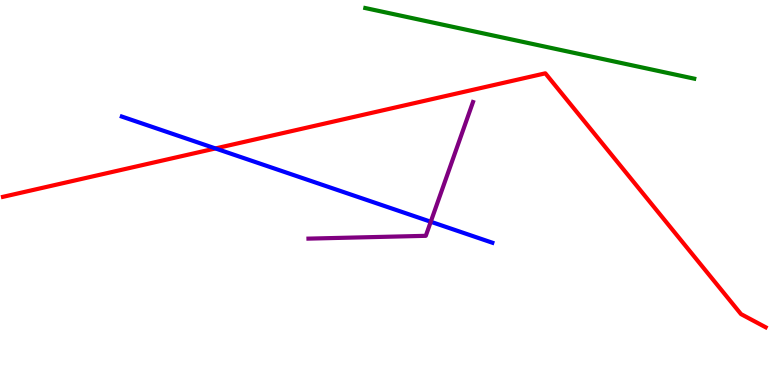[{'lines': ['blue', 'red'], 'intersections': [{'x': 2.78, 'y': 6.14}]}, {'lines': ['green', 'red'], 'intersections': []}, {'lines': ['purple', 'red'], 'intersections': []}, {'lines': ['blue', 'green'], 'intersections': []}, {'lines': ['blue', 'purple'], 'intersections': [{'x': 5.56, 'y': 4.24}]}, {'lines': ['green', 'purple'], 'intersections': []}]